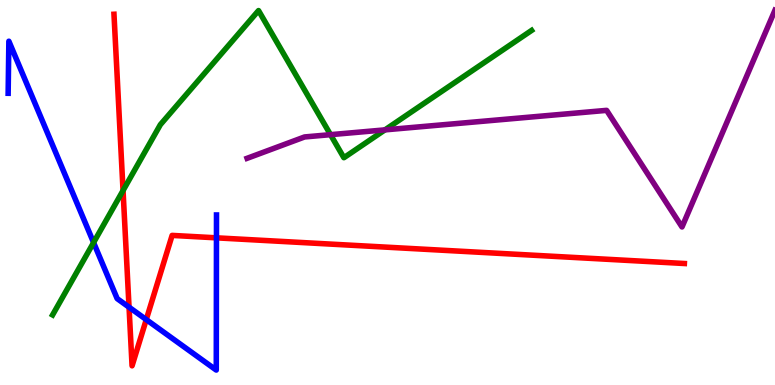[{'lines': ['blue', 'red'], 'intersections': [{'x': 1.67, 'y': 2.02}, {'x': 1.89, 'y': 1.7}, {'x': 2.79, 'y': 3.82}]}, {'lines': ['green', 'red'], 'intersections': [{'x': 1.59, 'y': 5.05}]}, {'lines': ['purple', 'red'], 'intersections': []}, {'lines': ['blue', 'green'], 'intersections': [{'x': 1.21, 'y': 3.7}]}, {'lines': ['blue', 'purple'], 'intersections': []}, {'lines': ['green', 'purple'], 'intersections': [{'x': 4.26, 'y': 6.5}, {'x': 4.97, 'y': 6.63}]}]